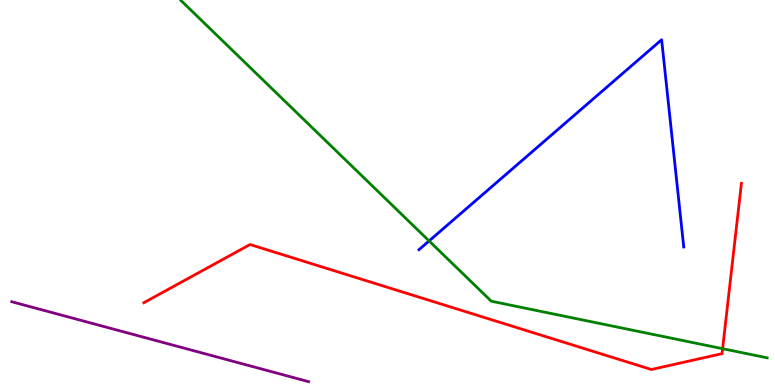[{'lines': ['blue', 'red'], 'intersections': []}, {'lines': ['green', 'red'], 'intersections': [{'x': 9.32, 'y': 0.943}]}, {'lines': ['purple', 'red'], 'intersections': []}, {'lines': ['blue', 'green'], 'intersections': [{'x': 5.54, 'y': 3.74}]}, {'lines': ['blue', 'purple'], 'intersections': []}, {'lines': ['green', 'purple'], 'intersections': []}]